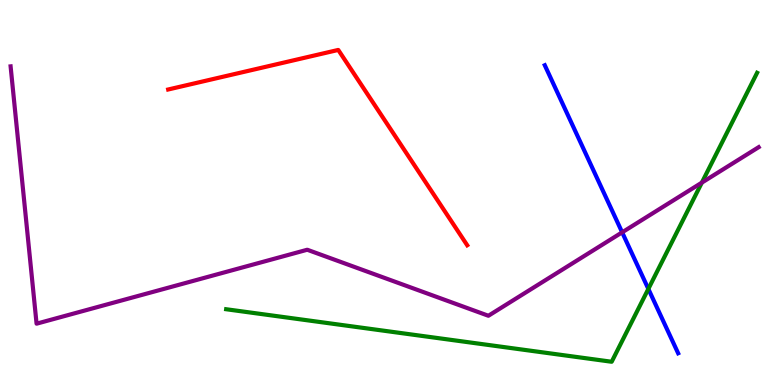[{'lines': ['blue', 'red'], 'intersections': []}, {'lines': ['green', 'red'], 'intersections': []}, {'lines': ['purple', 'red'], 'intersections': []}, {'lines': ['blue', 'green'], 'intersections': [{'x': 8.37, 'y': 2.5}]}, {'lines': ['blue', 'purple'], 'intersections': [{'x': 8.03, 'y': 3.97}]}, {'lines': ['green', 'purple'], 'intersections': [{'x': 9.06, 'y': 5.26}]}]